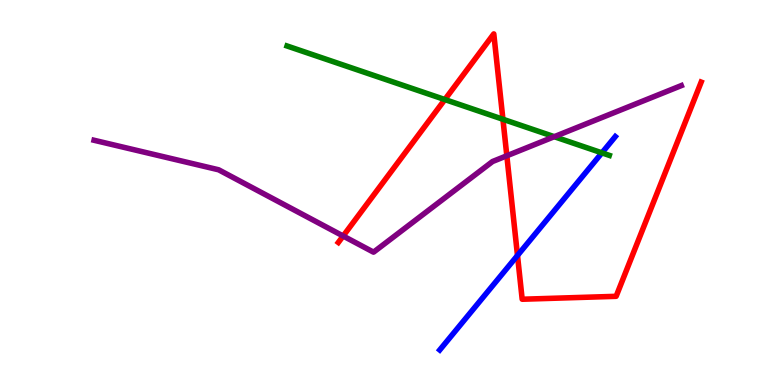[{'lines': ['blue', 'red'], 'intersections': [{'x': 6.68, 'y': 3.36}]}, {'lines': ['green', 'red'], 'intersections': [{'x': 5.74, 'y': 7.41}, {'x': 6.49, 'y': 6.9}]}, {'lines': ['purple', 'red'], 'intersections': [{'x': 4.43, 'y': 3.87}, {'x': 6.54, 'y': 5.95}]}, {'lines': ['blue', 'green'], 'intersections': [{'x': 7.77, 'y': 6.03}]}, {'lines': ['blue', 'purple'], 'intersections': []}, {'lines': ['green', 'purple'], 'intersections': [{'x': 7.15, 'y': 6.45}]}]